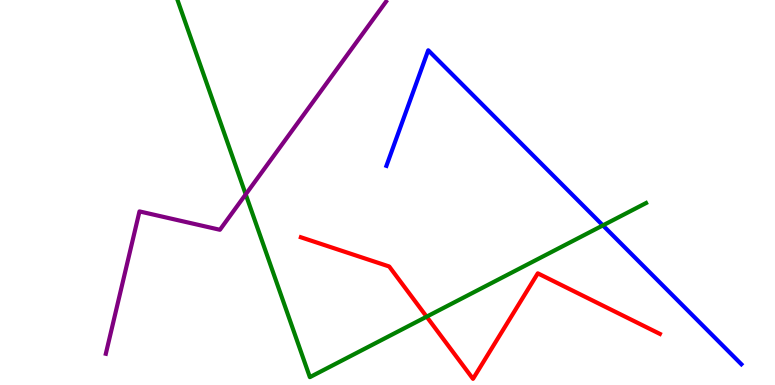[{'lines': ['blue', 'red'], 'intersections': []}, {'lines': ['green', 'red'], 'intersections': [{'x': 5.5, 'y': 1.77}]}, {'lines': ['purple', 'red'], 'intersections': []}, {'lines': ['blue', 'green'], 'intersections': [{'x': 7.78, 'y': 4.15}]}, {'lines': ['blue', 'purple'], 'intersections': []}, {'lines': ['green', 'purple'], 'intersections': [{'x': 3.17, 'y': 4.95}]}]